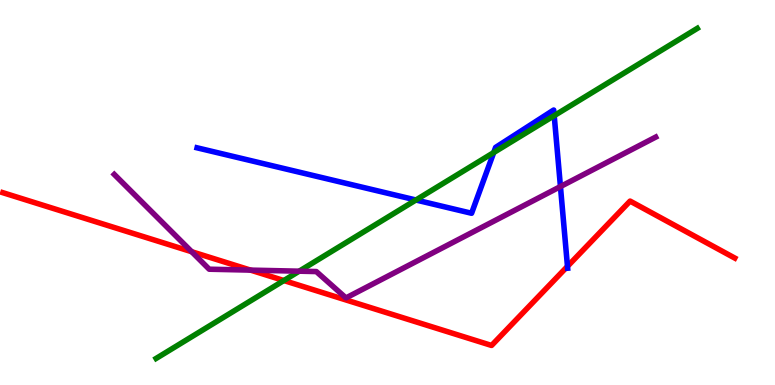[{'lines': ['blue', 'red'], 'intersections': [{'x': 7.32, 'y': 3.08}]}, {'lines': ['green', 'red'], 'intersections': [{'x': 3.66, 'y': 2.71}]}, {'lines': ['purple', 'red'], 'intersections': [{'x': 2.47, 'y': 3.46}, {'x': 3.23, 'y': 2.98}]}, {'lines': ['blue', 'green'], 'intersections': [{'x': 5.37, 'y': 4.81}, {'x': 6.37, 'y': 6.04}, {'x': 7.15, 'y': 7.0}]}, {'lines': ['blue', 'purple'], 'intersections': [{'x': 7.23, 'y': 5.15}]}, {'lines': ['green', 'purple'], 'intersections': [{'x': 3.86, 'y': 2.96}]}]